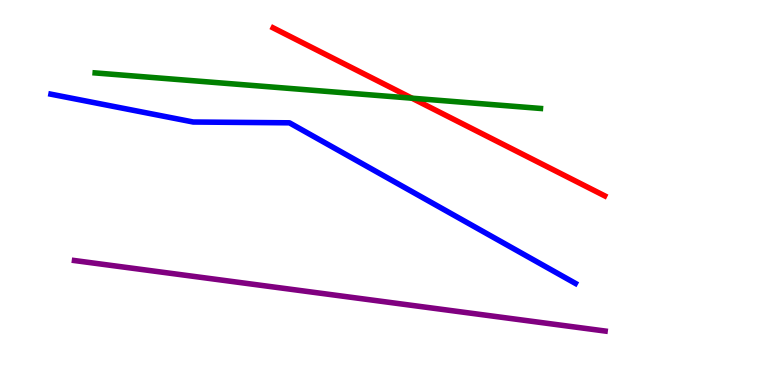[{'lines': ['blue', 'red'], 'intersections': []}, {'lines': ['green', 'red'], 'intersections': [{'x': 5.32, 'y': 7.45}]}, {'lines': ['purple', 'red'], 'intersections': []}, {'lines': ['blue', 'green'], 'intersections': []}, {'lines': ['blue', 'purple'], 'intersections': []}, {'lines': ['green', 'purple'], 'intersections': []}]